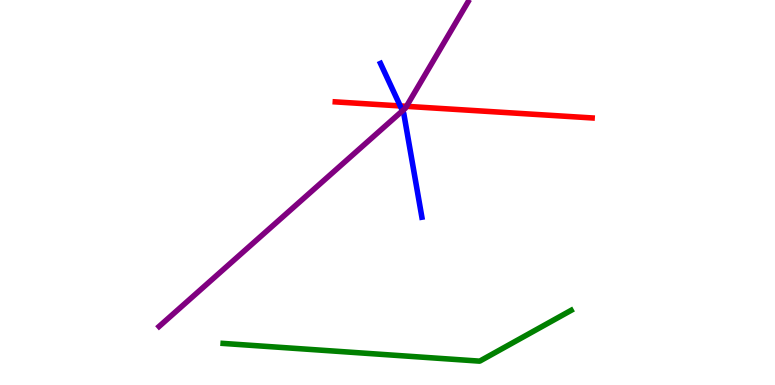[{'lines': ['blue', 'red'], 'intersections': [{'x': 5.16, 'y': 7.25}]}, {'lines': ['green', 'red'], 'intersections': []}, {'lines': ['purple', 'red'], 'intersections': [{'x': 5.24, 'y': 7.24}]}, {'lines': ['blue', 'green'], 'intersections': []}, {'lines': ['blue', 'purple'], 'intersections': [{'x': 5.19, 'y': 7.12}]}, {'lines': ['green', 'purple'], 'intersections': []}]